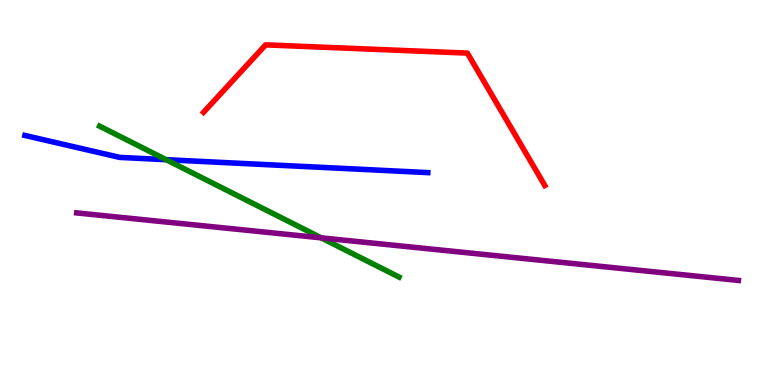[{'lines': ['blue', 'red'], 'intersections': []}, {'lines': ['green', 'red'], 'intersections': []}, {'lines': ['purple', 'red'], 'intersections': []}, {'lines': ['blue', 'green'], 'intersections': [{'x': 2.14, 'y': 5.85}]}, {'lines': ['blue', 'purple'], 'intersections': []}, {'lines': ['green', 'purple'], 'intersections': [{'x': 4.14, 'y': 3.82}]}]